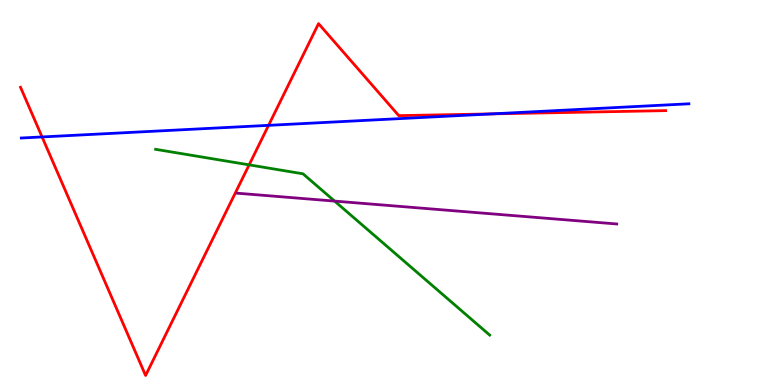[{'lines': ['blue', 'red'], 'intersections': [{'x': 0.543, 'y': 6.44}, {'x': 3.47, 'y': 6.74}, {'x': 6.35, 'y': 7.04}]}, {'lines': ['green', 'red'], 'intersections': [{'x': 3.21, 'y': 5.72}]}, {'lines': ['purple', 'red'], 'intersections': []}, {'lines': ['blue', 'green'], 'intersections': []}, {'lines': ['blue', 'purple'], 'intersections': []}, {'lines': ['green', 'purple'], 'intersections': [{'x': 4.32, 'y': 4.78}]}]